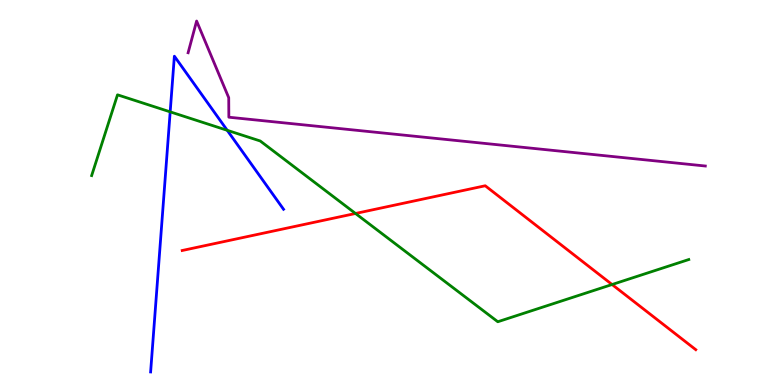[{'lines': ['blue', 'red'], 'intersections': []}, {'lines': ['green', 'red'], 'intersections': [{'x': 4.59, 'y': 4.46}, {'x': 7.9, 'y': 2.61}]}, {'lines': ['purple', 'red'], 'intersections': []}, {'lines': ['blue', 'green'], 'intersections': [{'x': 2.2, 'y': 7.09}, {'x': 2.93, 'y': 6.62}]}, {'lines': ['blue', 'purple'], 'intersections': []}, {'lines': ['green', 'purple'], 'intersections': []}]